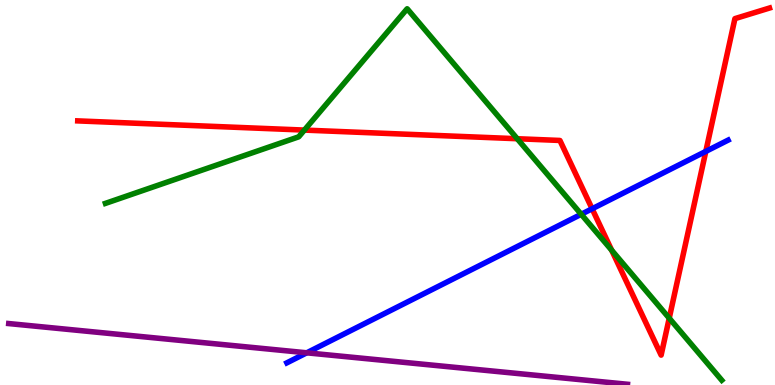[{'lines': ['blue', 'red'], 'intersections': [{'x': 7.64, 'y': 4.58}, {'x': 9.11, 'y': 6.07}]}, {'lines': ['green', 'red'], 'intersections': [{'x': 3.93, 'y': 6.62}, {'x': 6.67, 'y': 6.4}, {'x': 7.89, 'y': 3.5}, {'x': 8.64, 'y': 1.74}]}, {'lines': ['purple', 'red'], 'intersections': []}, {'lines': ['blue', 'green'], 'intersections': [{'x': 7.5, 'y': 4.43}]}, {'lines': ['blue', 'purple'], 'intersections': [{'x': 3.96, 'y': 0.836}]}, {'lines': ['green', 'purple'], 'intersections': []}]